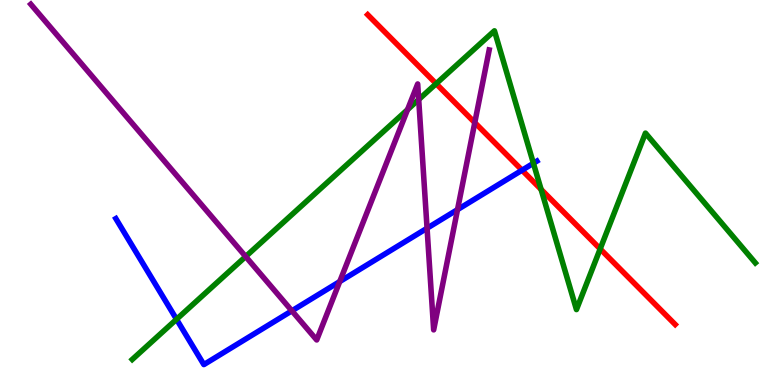[{'lines': ['blue', 'red'], 'intersections': [{'x': 6.74, 'y': 5.58}]}, {'lines': ['green', 'red'], 'intersections': [{'x': 5.63, 'y': 7.83}, {'x': 6.98, 'y': 5.08}, {'x': 7.74, 'y': 3.53}]}, {'lines': ['purple', 'red'], 'intersections': [{'x': 6.13, 'y': 6.82}]}, {'lines': ['blue', 'green'], 'intersections': [{'x': 2.28, 'y': 1.71}, {'x': 6.88, 'y': 5.76}]}, {'lines': ['blue', 'purple'], 'intersections': [{'x': 3.77, 'y': 1.93}, {'x': 4.38, 'y': 2.69}, {'x': 5.51, 'y': 4.07}, {'x': 5.9, 'y': 4.56}]}, {'lines': ['green', 'purple'], 'intersections': [{'x': 3.17, 'y': 3.34}, {'x': 5.26, 'y': 7.15}, {'x': 5.4, 'y': 7.41}]}]